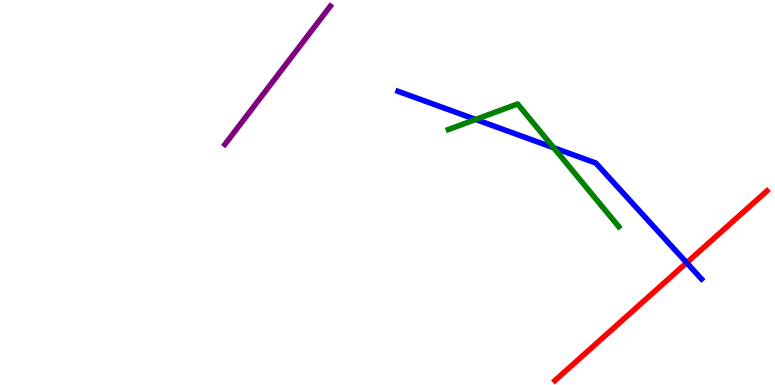[{'lines': ['blue', 'red'], 'intersections': [{'x': 8.86, 'y': 3.18}]}, {'lines': ['green', 'red'], 'intersections': []}, {'lines': ['purple', 'red'], 'intersections': []}, {'lines': ['blue', 'green'], 'intersections': [{'x': 6.14, 'y': 6.9}, {'x': 7.14, 'y': 6.16}]}, {'lines': ['blue', 'purple'], 'intersections': []}, {'lines': ['green', 'purple'], 'intersections': []}]